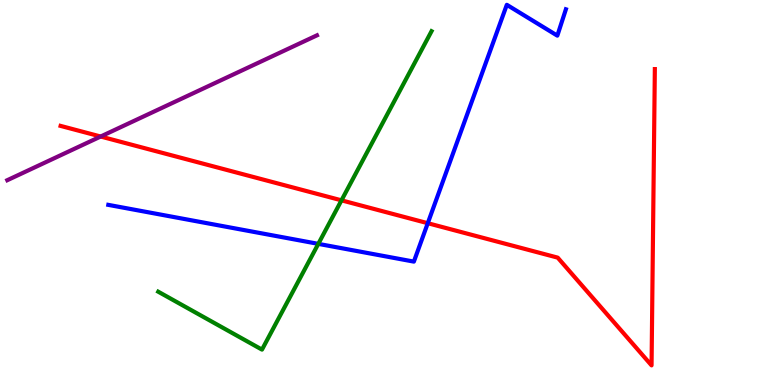[{'lines': ['blue', 'red'], 'intersections': [{'x': 5.52, 'y': 4.2}]}, {'lines': ['green', 'red'], 'intersections': [{'x': 4.41, 'y': 4.8}]}, {'lines': ['purple', 'red'], 'intersections': [{'x': 1.3, 'y': 6.45}]}, {'lines': ['blue', 'green'], 'intersections': [{'x': 4.11, 'y': 3.67}]}, {'lines': ['blue', 'purple'], 'intersections': []}, {'lines': ['green', 'purple'], 'intersections': []}]